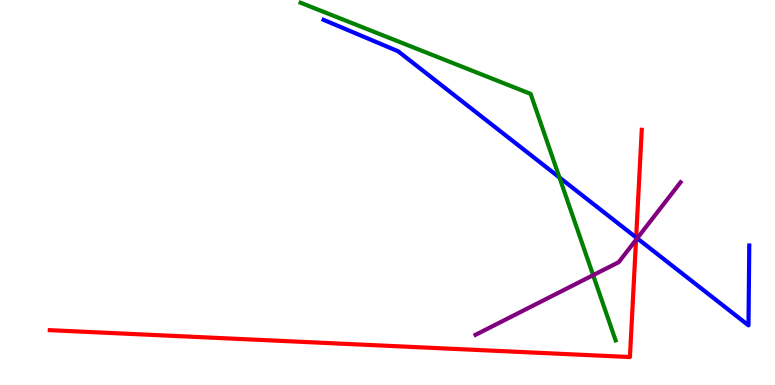[{'lines': ['blue', 'red'], 'intersections': [{'x': 8.21, 'y': 3.83}]}, {'lines': ['green', 'red'], 'intersections': []}, {'lines': ['purple', 'red'], 'intersections': [{'x': 8.21, 'y': 3.77}]}, {'lines': ['blue', 'green'], 'intersections': [{'x': 7.22, 'y': 5.39}]}, {'lines': ['blue', 'purple'], 'intersections': [{'x': 8.22, 'y': 3.81}]}, {'lines': ['green', 'purple'], 'intersections': [{'x': 7.65, 'y': 2.85}]}]